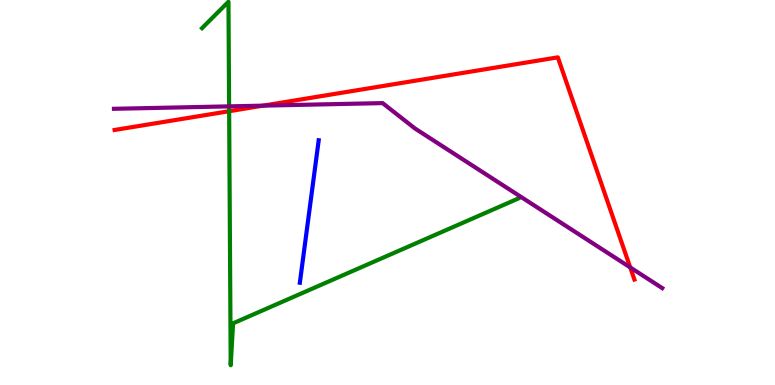[{'lines': ['blue', 'red'], 'intersections': []}, {'lines': ['green', 'red'], 'intersections': [{'x': 2.96, 'y': 7.11}]}, {'lines': ['purple', 'red'], 'intersections': [{'x': 3.4, 'y': 7.26}, {'x': 8.13, 'y': 3.05}]}, {'lines': ['blue', 'green'], 'intersections': []}, {'lines': ['blue', 'purple'], 'intersections': []}, {'lines': ['green', 'purple'], 'intersections': [{'x': 2.96, 'y': 7.24}]}]